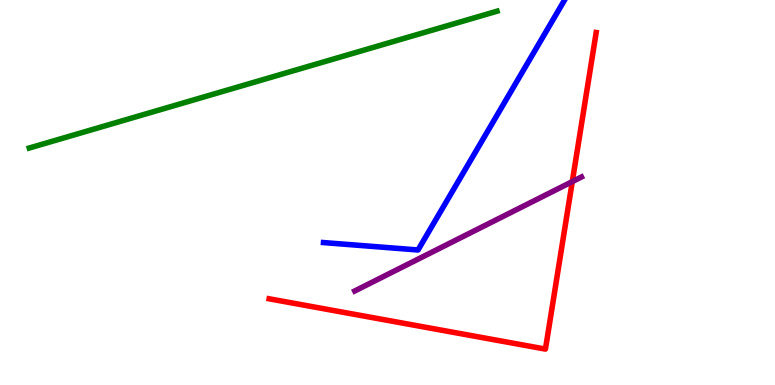[{'lines': ['blue', 'red'], 'intersections': []}, {'lines': ['green', 'red'], 'intersections': []}, {'lines': ['purple', 'red'], 'intersections': [{'x': 7.38, 'y': 5.28}]}, {'lines': ['blue', 'green'], 'intersections': []}, {'lines': ['blue', 'purple'], 'intersections': []}, {'lines': ['green', 'purple'], 'intersections': []}]